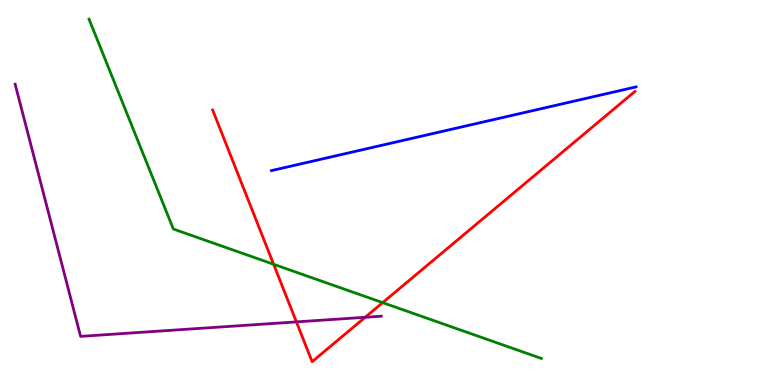[{'lines': ['blue', 'red'], 'intersections': []}, {'lines': ['green', 'red'], 'intersections': [{'x': 3.53, 'y': 3.14}, {'x': 4.94, 'y': 2.14}]}, {'lines': ['purple', 'red'], 'intersections': [{'x': 3.82, 'y': 1.64}, {'x': 4.71, 'y': 1.76}]}, {'lines': ['blue', 'green'], 'intersections': []}, {'lines': ['blue', 'purple'], 'intersections': []}, {'lines': ['green', 'purple'], 'intersections': []}]